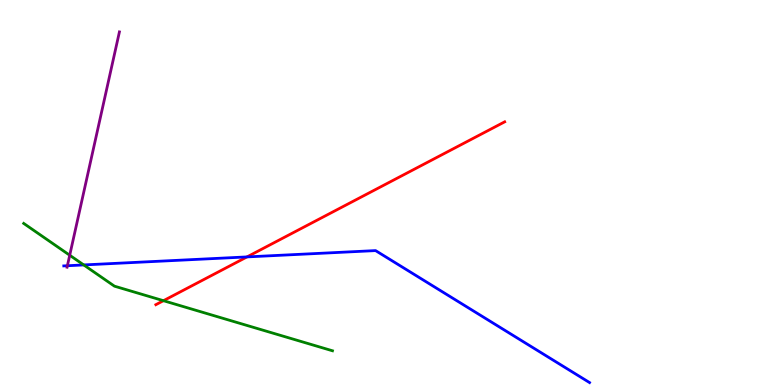[{'lines': ['blue', 'red'], 'intersections': [{'x': 3.19, 'y': 3.33}]}, {'lines': ['green', 'red'], 'intersections': [{'x': 2.11, 'y': 2.19}]}, {'lines': ['purple', 'red'], 'intersections': []}, {'lines': ['blue', 'green'], 'intersections': [{'x': 1.08, 'y': 3.12}]}, {'lines': ['blue', 'purple'], 'intersections': [{'x': 0.869, 'y': 3.1}]}, {'lines': ['green', 'purple'], 'intersections': [{'x': 0.9, 'y': 3.37}]}]